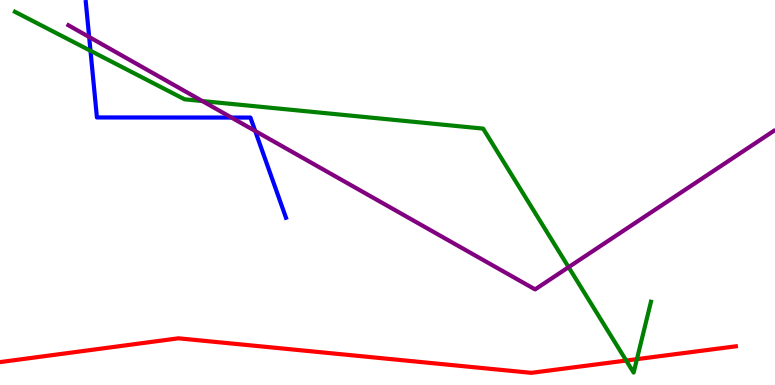[{'lines': ['blue', 'red'], 'intersections': []}, {'lines': ['green', 'red'], 'intersections': [{'x': 8.08, 'y': 0.635}, {'x': 8.22, 'y': 0.672}]}, {'lines': ['purple', 'red'], 'intersections': []}, {'lines': ['blue', 'green'], 'intersections': [{'x': 1.17, 'y': 8.68}]}, {'lines': ['blue', 'purple'], 'intersections': [{'x': 1.15, 'y': 9.04}, {'x': 2.99, 'y': 6.95}, {'x': 3.29, 'y': 6.6}]}, {'lines': ['green', 'purple'], 'intersections': [{'x': 2.61, 'y': 7.37}, {'x': 7.34, 'y': 3.06}]}]